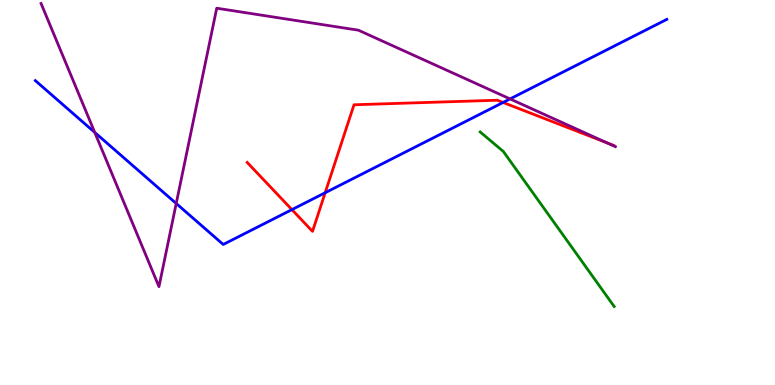[{'lines': ['blue', 'red'], 'intersections': [{'x': 3.77, 'y': 4.56}, {'x': 4.2, 'y': 4.99}, {'x': 6.49, 'y': 7.34}]}, {'lines': ['green', 'red'], 'intersections': []}, {'lines': ['purple', 'red'], 'intersections': [{'x': 7.83, 'y': 6.29}]}, {'lines': ['blue', 'green'], 'intersections': []}, {'lines': ['blue', 'purple'], 'intersections': [{'x': 1.22, 'y': 6.56}, {'x': 2.27, 'y': 4.71}, {'x': 6.58, 'y': 7.43}]}, {'lines': ['green', 'purple'], 'intersections': []}]